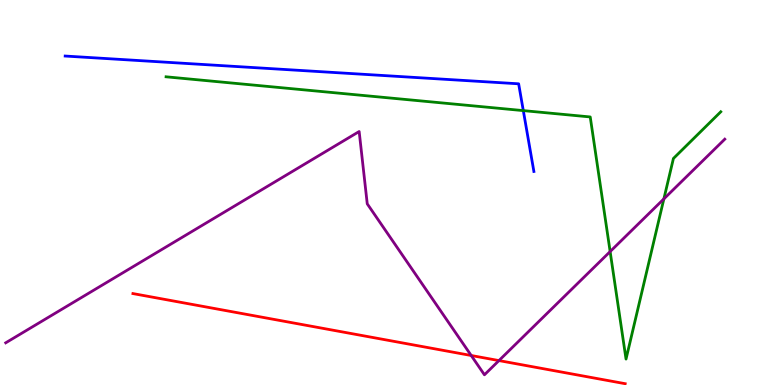[{'lines': ['blue', 'red'], 'intersections': []}, {'lines': ['green', 'red'], 'intersections': []}, {'lines': ['purple', 'red'], 'intersections': [{'x': 6.08, 'y': 0.766}, {'x': 6.44, 'y': 0.634}]}, {'lines': ['blue', 'green'], 'intersections': [{'x': 6.75, 'y': 7.13}]}, {'lines': ['blue', 'purple'], 'intersections': []}, {'lines': ['green', 'purple'], 'intersections': [{'x': 7.87, 'y': 3.47}, {'x': 8.57, 'y': 4.83}]}]